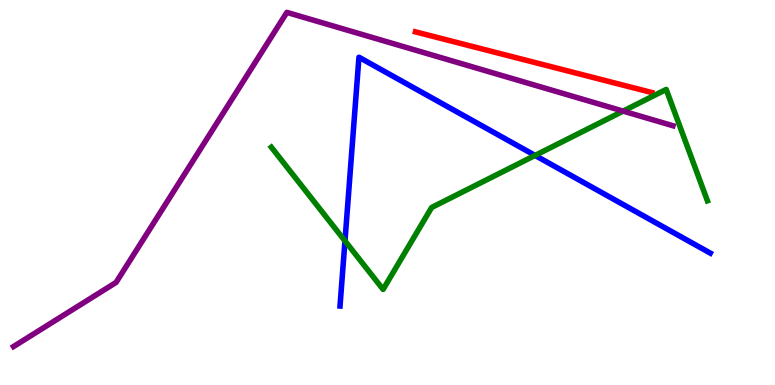[{'lines': ['blue', 'red'], 'intersections': []}, {'lines': ['green', 'red'], 'intersections': []}, {'lines': ['purple', 'red'], 'intersections': []}, {'lines': ['blue', 'green'], 'intersections': [{'x': 4.45, 'y': 3.74}, {'x': 6.9, 'y': 5.96}]}, {'lines': ['blue', 'purple'], 'intersections': []}, {'lines': ['green', 'purple'], 'intersections': [{'x': 8.04, 'y': 7.11}]}]